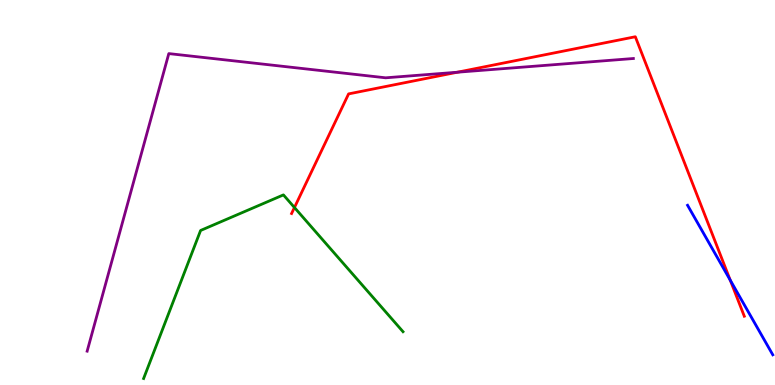[{'lines': ['blue', 'red'], 'intersections': [{'x': 9.42, 'y': 2.72}]}, {'lines': ['green', 'red'], 'intersections': [{'x': 3.8, 'y': 4.61}]}, {'lines': ['purple', 'red'], 'intersections': [{'x': 5.9, 'y': 8.12}]}, {'lines': ['blue', 'green'], 'intersections': []}, {'lines': ['blue', 'purple'], 'intersections': []}, {'lines': ['green', 'purple'], 'intersections': []}]